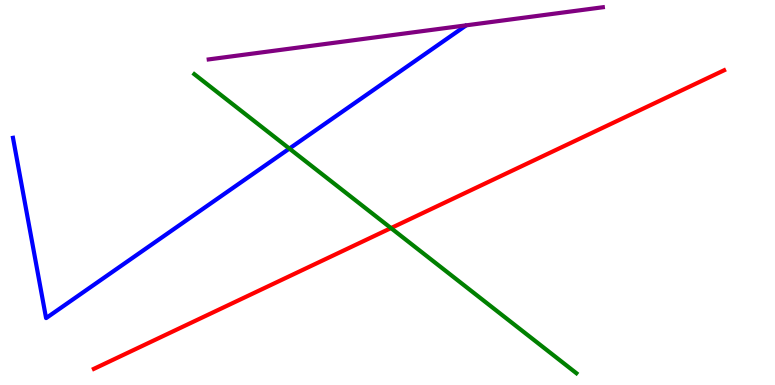[{'lines': ['blue', 'red'], 'intersections': []}, {'lines': ['green', 'red'], 'intersections': [{'x': 5.04, 'y': 4.08}]}, {'lines': ['purple', 'red'], 'intersections': []}, {'lines': ['blue', 'green'], 'intersections': [{'x': 3.73, 'y': 6.14}]}, {'lines': ['blue', 'purple'], 'intersections': []}, {'lines': ['green', 'purple'], 'intersections': []}]